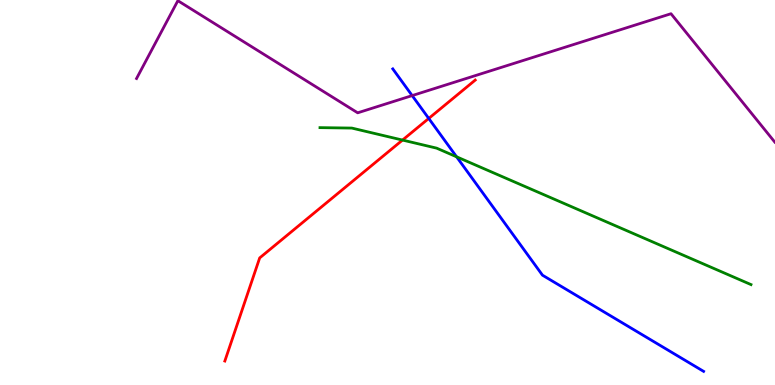[{'lines': ['blue', 'red'], 'intersections': [{'x': 5.53, 'y': 6.92}]}, {'lines': ['green', 'red'], 'intersections': [{'x': 5.19, 'y': 6.36}]}, {'lines': ['purple', 'red'], 'intersections': []}, {'lines': ['blue', 'green'], 'intersections': [{'x': 5.89, 'y': 5.93}]}, {'lines': ['blue', 'purple'], 'intersections': [{'x': 5.32, 'y': 7.52}]}, {'lines': ['green', 'purple'], 'intersections': []}]